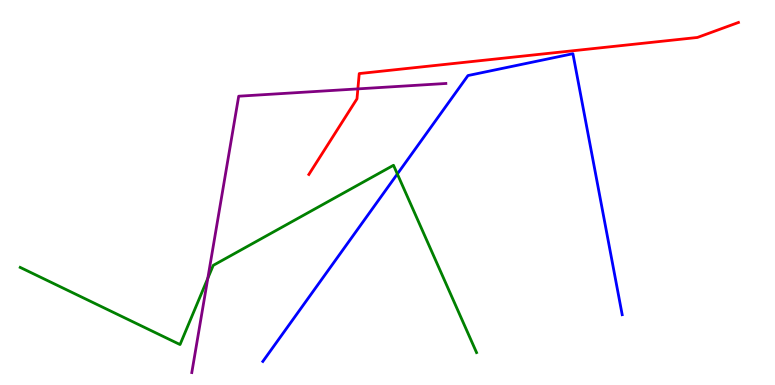[{'lines': ['blue', 'red'], 'intersections': []}, {'lines': ['green', 'red'], 'intersections': []}, {'lines': ['purple', 'red'], 'intersections': [{'x': 4.62, 'y': 7.69}]}, {'lines': ['blue', 'green'], 'intersections': [{'x': 5.13, 'y': 5.48}]}, {'lines': ['blue', 'purple'], 'intersections': []}, {'lines': ['green', 'purple'], 'intersections': [{'x': 2.68, 'y': 2.77}]}]